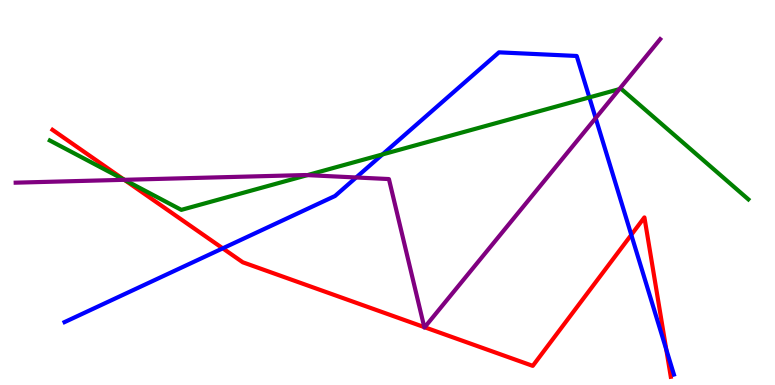[{'lines': ['blue', 'red'], 'intersections': [{'x': 2.87, 'y': 3.55}, {'x': 8.15, 'y': 3.9}, {'x': 8.6, 'y': 0.923}]}, {'lines': ['green', 'red'], 'intersections': [{'x': 1.6, 'y': 5.33}]}, {'lines': ['purple', 'red'], 'intersections': [{'x': 1.6, 'y': 5.33}, {'x': 5.47, 'y': 1.5}, {'x': 5.48, 'y': 1.5}]}, {'lines': ['blue', 'green'], 'intersections': [{'x': 4.94, 'y': 5.99}, {'x': 7.6, 'y': 7.47}]}, {'lines': ['blue', 'purple'], 'intersections': [{'x': 4.6, 'y': 5.39}, {'x': 7.69, 'y': 6.93}]}, {'lines': ['green', 'purple'], 'intersections': [{'x': 1.6, 'y': 5.33}, {'x': 3.97, 'y': 5.45}, {'x': 7.99, 'y': 7.68}]}]